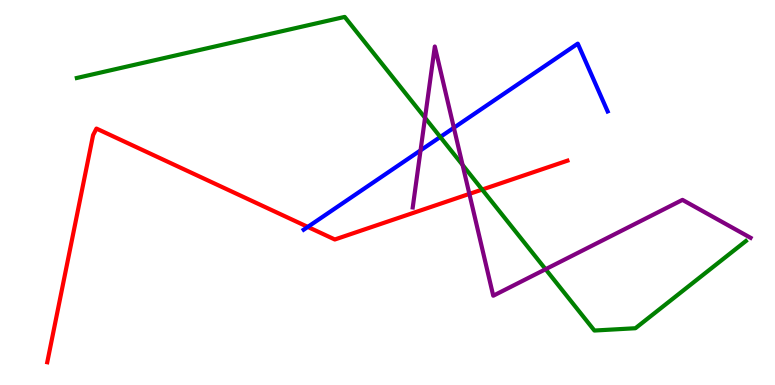[{'lines': ['blue', 'red'], 'intersections': [{'x': 3.97, 'y': 4.11}]}, {'lines': ['green', 'red'], 'intersections': [{'x': 6.22, 'y': 5.08}]}, {'lines': ['purple', 'red'], 'intersections': [{'x': 6.06, 'y': 4.96}]}, {'lines': ['blue', 'green'], 'intersections': [{'x': 5.68, 'y': 6.44}]}, {'lines': ['blue', 'purple'], 'intersections': [{'x': 5.43, 'y': 6.09}, {'x': 5.86, 'y': 6.68}]}, {'lines': ['green', 'purple'], 'intersections': [{'x': 5.48, 'y': 6.94}, {'x': 5.97, 'y': 5.71}, {'x': 7.04, 'y': 3.01}]}]